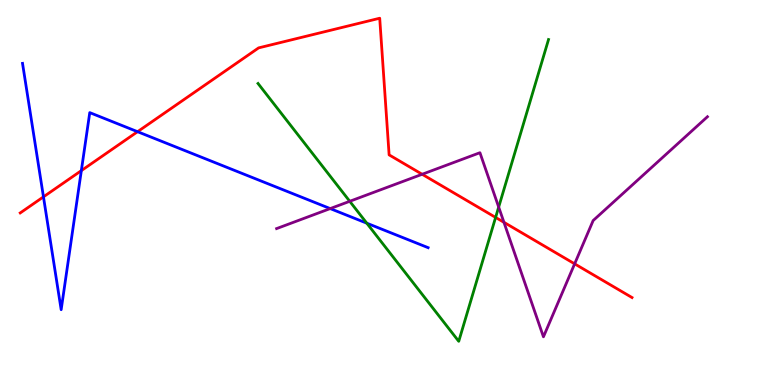[{'lines': ['blue', 'red'], 'intersections': [{'x': 0.561, 'y': 4.89}, {'x': 1.05, 'y': 5.57}, {'x': 1.78, 'y': 6.58}]}, {'lines': ['green', 'red'], 'intersections': [{'x': 6.39, 'y': 4.35}]}, {'lines': ['purple', 'red'], 'intersections': [{'x': 5.45, 'y': 5.47}, {'x': 6.5, 'y': 4.23}, {'x': 7.41, 'y': 3.15}]}, {'lines': ['blue', 'green'], 'intersections': [{'x': 4.73, 'y': 4.2}]}, {'lines': ['blue', 'purple'], 'intersections': [{'x': 4.26, 'y': 4.58}]}, {'lines': ['green', 'purple'], 'intersections': [{'x': 4.51, 'y': 4.77}, {'x': 6.43, 'y': 4.62}]}]